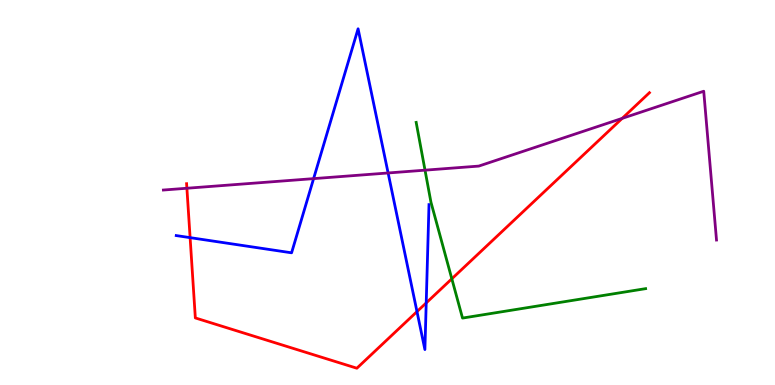[{'lines': ['blue', 'red'], 'intersections': [{'x': 2.45, 'y': 3.83}, {'x': 5.38, 'y': 1.91}, {'x': 5.5, 'y': 2.13}]}, {'lines': ['green', 'red'], 'intersections': [{'x': 5.83, 'y': 2.76}]}, {'lines': ['purple', 'red'], 'intersections': [{'x': 2.41, 'y': 5.11}, {'x': 8.03, 'y': 6.93}]}, {'lines': ['blue', 'green'], 'intersections': []}, {'lines': ['blue', 'purple'], 'intersections': [{'x': 4.05, 'y': 5.36}, {'x': 5.01, 'y': 5.51}]}, {'lines': ['green', 'purple'], 'intersections': [{'x': 5.48, 'y': 5.58}]}]